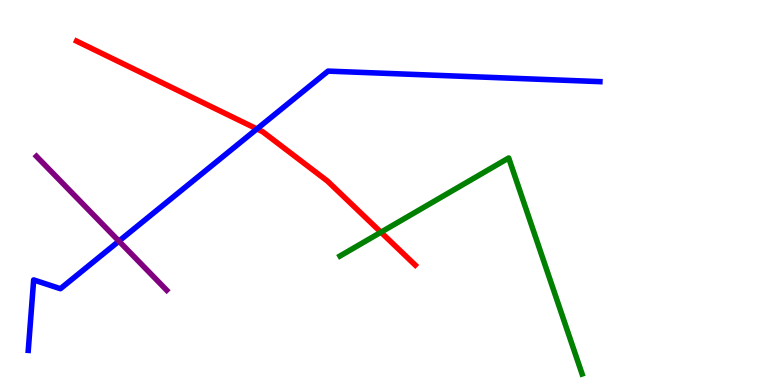[{'lines': ['blue', 'red'], 'intersections': [{'x': 3.32, 'y': 6.65}]}, {'lines': ['green', 'red'], 'intersections': [{'x': 4.92, 'y': 3.97}]}, {'lines': ['purple', 'red'], 'intersections': []}, {'lines': ['blue', 'green'], 'intersections': []}, {'lines': ['blue', 'purple'], 'intersections': [{'x': 1.53, 'y': 3.74}]}, {'lines': ['green', 'purple'], 'intersections': []}]